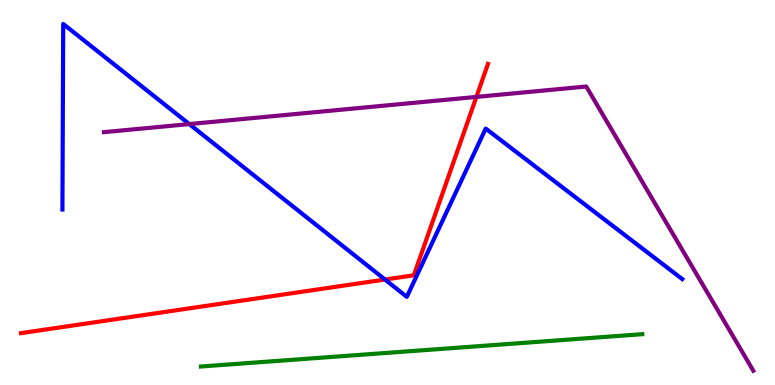[{'lines': ['blue', 'red'], 'intersections': [{'x': 4.97, 'y': 2.74}]}, {'lines': ['green', 'red'], 'intersections': []}, {'lines': ['purple', 'red'], 'intersections': [{'x': 6.15, 'y': 7.48}]}, {'lines': ['blue', 'green'], 'intersections': []}, {'lines': ['blue', 'purple'], 'intersections': [{'x': 2.44, 'y': 6.78}]}, {'lines': ['green', 'purple'], 'intersections': []}]